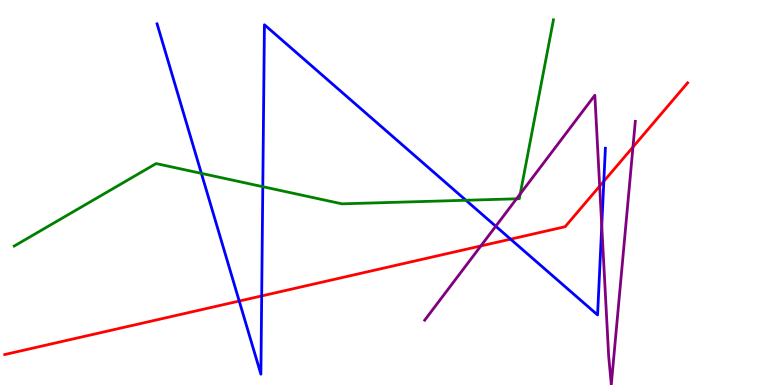[{'lines': ['blue', 'red'], 'intersections': [{'x': 3.09, 'y': 2.18}, {'x': 3.38, 'y': 2.31}, {'x': 6.59, 'y': 3.79}, {'x': 7.79, 'y': 5.29}]}, {'lines': ['green', 'red'], 'intersections': []}, {'lines': ['purple', 'red'], 'intersections': [{'x': 6.2, 'y': 3.61}, {'x': 7.74, 'y': 5.16}, {'x': 8.17, 'y': 6.18}]}, {'lines': ['blue', 'green'], 'intersections': [{'x': 2.6, 'y': 5.5}, {'x': 3.39, 'y': 5.15}, {'x': 6.01, 'y': 4.8}]}, {'lines': ['blue', 'purple'], 'intersections': [{'x': 6.4, 'y': 4.12}, {'x': 7.76, 'y': 4.14}]}, {'lines': ['green', 'purple'], 'intersections': [{'x': 6.66, 'y': 4.84}, {'x': 6.71, 'y': 4.96}]}]